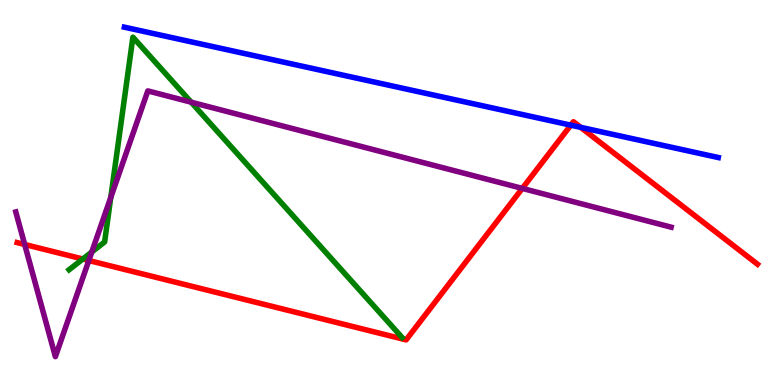[{'lines': ['blue', 'red'], 'intersections': [{'x': 7.37, 'y': 6.75}, {'x': 7.49, 'y': 6.69}]}, {'lines': ['green', 'red'], 'intersections': [{'x': 1.07, 'y': 3.27}]}, {'lines': ['purple', 'red'], 'intersections': [{'x': 0.319, 'y': 3.65}, {'x': 1.15, 'y': 3.23}, {'x': 6.74, 'y': 5.11}]}, {'lines': ['blue', 'green'], 'intersections': []}, {'lines': ['blue', 'purple'], 'intersections': []}, {'lines': ['green', 'purple'], 'intersections': [{'x': 1.18, 'y': 3.45}, {'x': 1.43, 'y': 4.87}, {'x': 2.47, 'y': 7.35}]}]